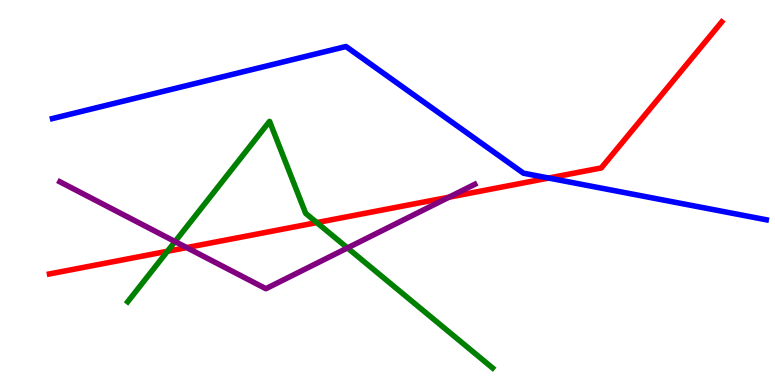[{'lines': ['blue', 'red'], 'intersections': [{'x': 7.08, 'y': 5.38}]}, {'lines': ['green', 'red'], 'intersections': [{'x': 2.16, 'y': 3.47}, {'x': 4.09, 'y': 4.22}]}, {'lines': ['purple', 'red'], 'intersections': [{'x': 2.41, 'y': 3.57}, {'x': 5.79, 'y': 4.88}]}, {'lines': ['blue', 'green'], 'intersections': []}, {'lines': ['blue', 'purple'], 'intersections': []}, {'lines': ['green', 'purple'], 'intersections': [{'x': 2.26, 'y': 3.73}, {'x': 4.48, 'y': 3.56}]}]